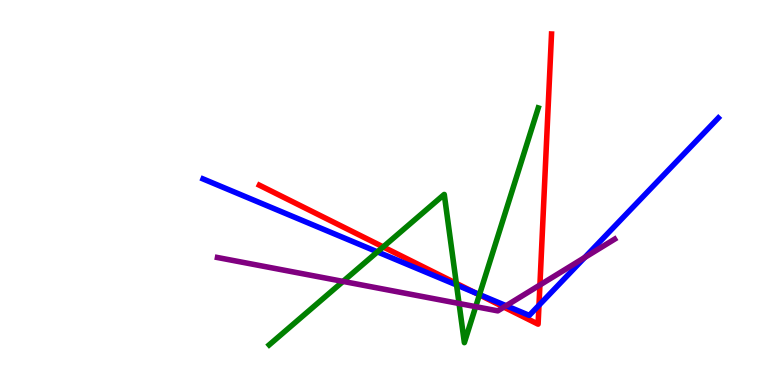[{'lines': ['blue', 'red'], 'intersections': [{'x': 6.13, 'y': 2.4}, {'x': 6.95, 'y': 2.07}]}, {'lines': ['green', 'red'], 'intersections': [{'x': 4.94, 'y': 3.59}, {'x': 5.89, 'y': 2.64}, {'x': 6.19, 'y': 2.34}]}, {'lines': ['purple', 'red'], 'intersections': [{'x': 6.5, 'y': 2.02}, {'x': 6.97, 'y': 2.6}]}, {'lines': ['blue', 'green'], 'intersections': [{'x': 4.87, 'y': 3.46}, {'x': 5.89, 'y': 2.6}, {'x': 6.19, 'y': 2.35}]}, {'lines': ['blue', 'purple'], 'intersections': [{'x': 6.53, 'y': 2.06}, {'x': 7.54, 'y': 3.31}]}, {'lines': ['green', 'purple'], 'intersections': [{'x': 4.43, 'y': 2.69}, {'x': 5.92, 'y': 2.12}, {'x': 6.14, 'y': 2.03}]}]